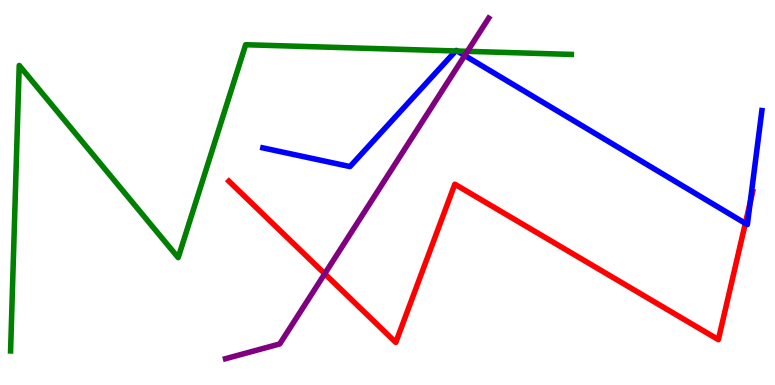[{'lines': ['blue', 'red'], 'intersections': [{'x': 9.62, 'y': 4.2}, {'x': 9.68, 'y': 4.74}]}, {'lines': ['green', 'red'], 'intersections': []}, {'lines': ['purple', 'red'], 'intersections': [{'x': 4.19, 'y': 2.89}]}, {'lines': ['blue', 'green'], 'intersections': [{'x': 5.88, 'y': 8.68}, {'x': 5.9, 'y': 8.67}]}, {'lines': ['blue', 'purple'], 'intersections': [{'x': 6.0, 'y': 8.56}]}, {'lines': ['green', 'purple'], 'intersections': [{'x': 6.03, 'y': 8.67}]}]